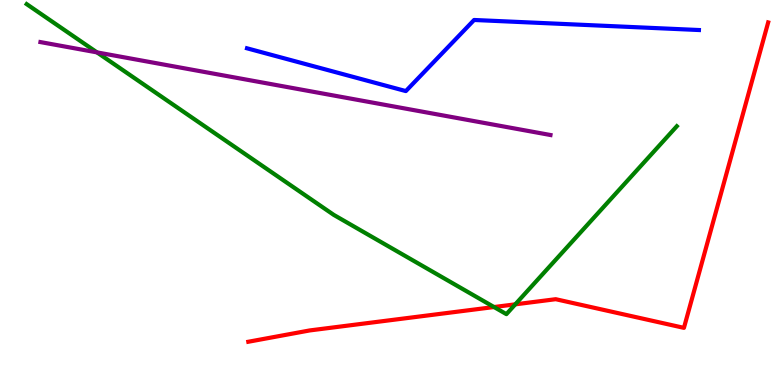[{'lines': ['blue', 'red'], 'intersections': []}, {'lines': ['green', 'red'], 'intersections': [{'x': 6.37, 'y': 2.03}, {'x': 6.65, 'y': 2.1}]}, {'lines': ['purple', 'red'], 'intersections': []}, {'lines': ['blue', 'green'], 'intersections': []}, {'lines': ['blue', 'purple'], 'intersections': []}, {'lines': ['green', 'purple'], 'intersections': [{'x': 1.25, 'y': 8.64}]}]